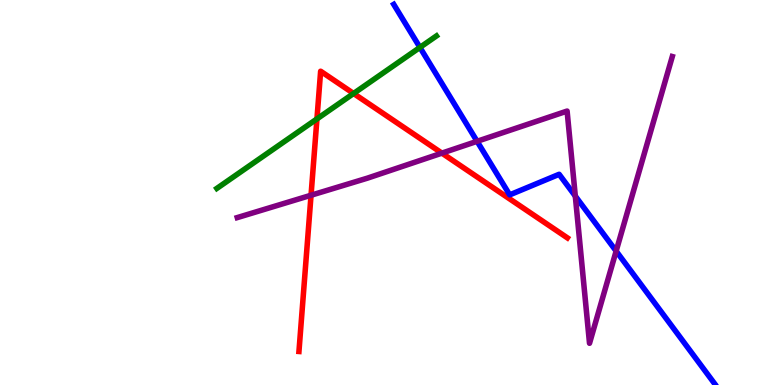[{'lines': ['blue', 'red'], 'intersections': []}, {'lines': ['green', 'red'], 'intersections': [{'x': 4.09, 'y': 6.91}, {'x': 4.56, 'y': 7.57}]}, {'lines': ['purple', 'red'], 'intersections': [{'x': 4.01, 'y': 4.93}, {'x': 5.7, 'y': 6.02}]}, {'lines': ['blue', 'green'], 'intersections': [{'x': 5.42, 'y': 8.77}]}, {'lines': ['blue', 'purple'], 'intersections': [{'x': 6.16, 'y': 6.33}, {'x': 7.42, 'y': 4.91}, {'x': 7.95, 'y': 3.48}]}, {'lines': ['green', 'purple'], 'intersections': []}]